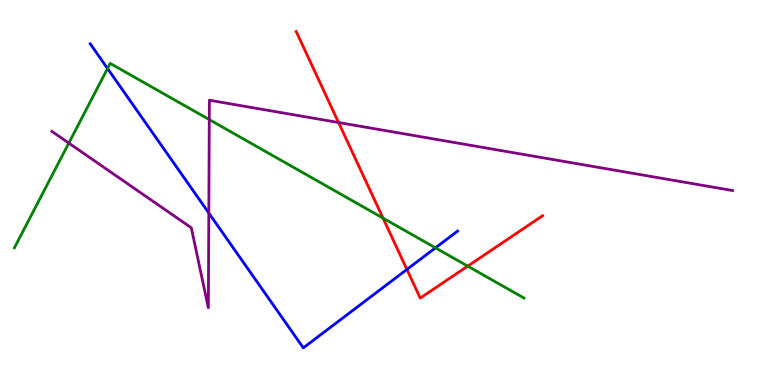[{'lines': ['blue', 'red'], 'intersections': [{'x': 5.25, 'y': 3.0}]}, {'lines': ['green', 'red'], 'intersections': [{'x': 4.94, 'y': 4.33}, {'x': 6.04, 'y': 3.09}]}, {'lines': ['purple', 'red'], 'intersections': [{'x': 4.37, 'y': 6.82}]}, {'lines': ['blue', 'green'], 'intersections': [{'x': 1.39, 'y': 8.22}, {'x': 5.62, 'y': 3.56}]}, {'lines': ['blue', 'purple'], 'intersections': [{'x': 2.69, 'y': 4.47}]}, {'lines': ['green', 'purple'], 'intersections': [{'x': 0.888, 'y': 6.28}, {'x': 2.7, 'y': 6.89}]}]